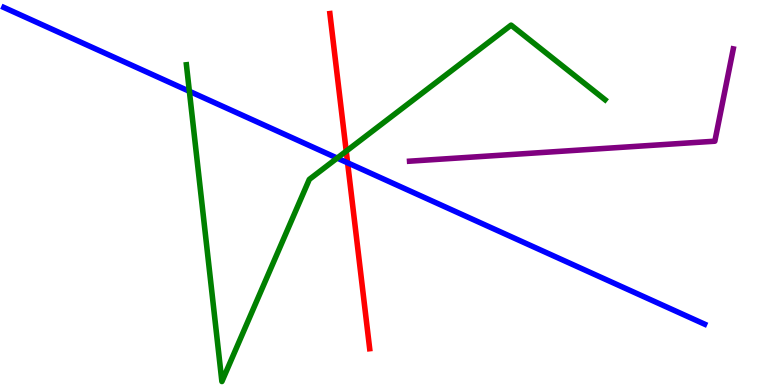[{'lines': ['blue', 'red'], 'intersections': [{'x': 4.49, 'y': 5.77}]}, {'lines': ['green', 'red'], 'intersections': [{'x': 4.47, 'y': 6.07}]}, {'lines': ['purple', 'red'], 'intersections': []}, {'lines': ['blue', 'green'], 'intersections': [{'x': 2.44, 'y': 7.63}, {'x': 4.35, 'y': 5.89}]}, {'lines': ['blue', 'purple'], 'intersections': []}, {'lines': ['green', 'purple'], 'intersections': []}]